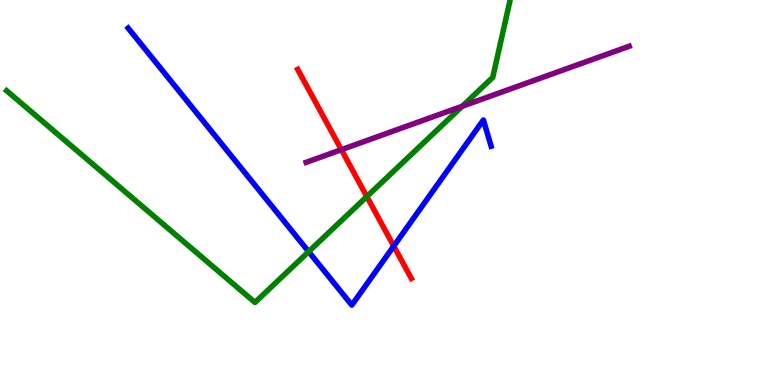[{'lines': ['blue', 'red'], 'intersections': [{'x': 5.08, 'y': 3.61}]}, {'lines': ['green', 'red'], 'intersections': [{'x': 4.73, 'y': 4.89}]}, {'lines': ['purple', 'red'], 'intersections': [{'x': 4.4, 'y': 6.11}]}, {'lines': ['blue', 'green'], 'intersections': [{'x': 3.98, 'y': 3.46}]}, {'lines': ['blue', 'purple'], 'intersections': []}, {'lines': ['green', 'purple'], 'intersections': [{'x': 5.96, 'y': 7.24}]}]